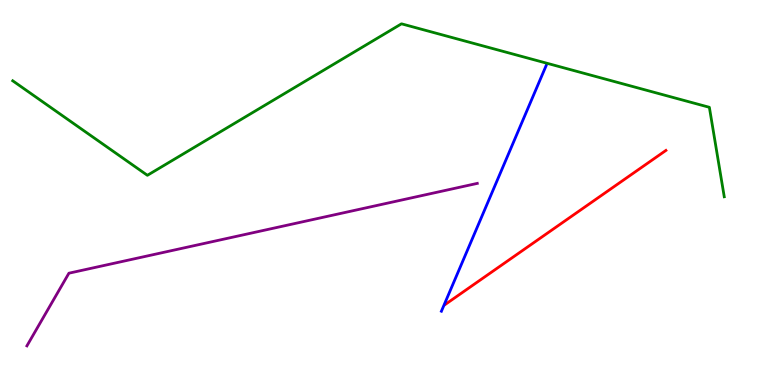[{'lines': ['blue', 'red'], 'intersections': []}, {'lines': ['green', 'red'], 'intersections': []}, {'lines': ['purple', 'red'], 'intersections': []}, {'lines': ['blue', 'green'], 'intersections': []}, {'lines': ['blue', 'purple'], 'intersections': []}, {'lines': ['green', 'purple'], 'intersections': []}]